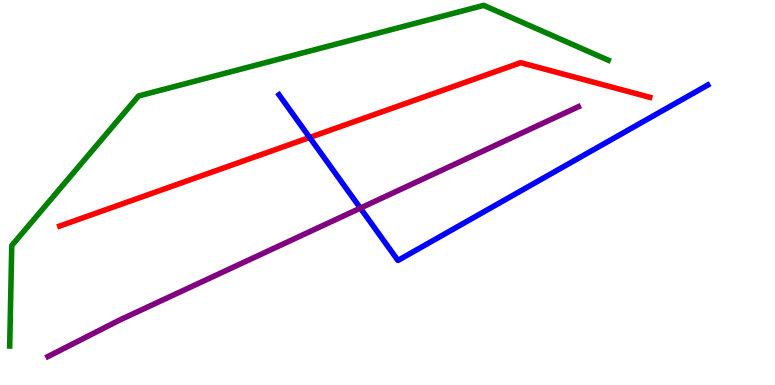[{'lines': ['blue', 'red'], 'intersections': [{'x': 4.0, 'y': 6.43}]}, {'lines': ['green', 'red'], 'intersections': []}, {'lines': ['purple', 'red'], 'intersections': []}, {'lines': ['blue', 'green'], 'intersections': []}, {'lines': ['blue', 'purple'], 'intersections': [{'x': 4.65, 'y': 4.59}]}, {'lines': ['green', 'purple'], 'intersections': []}]